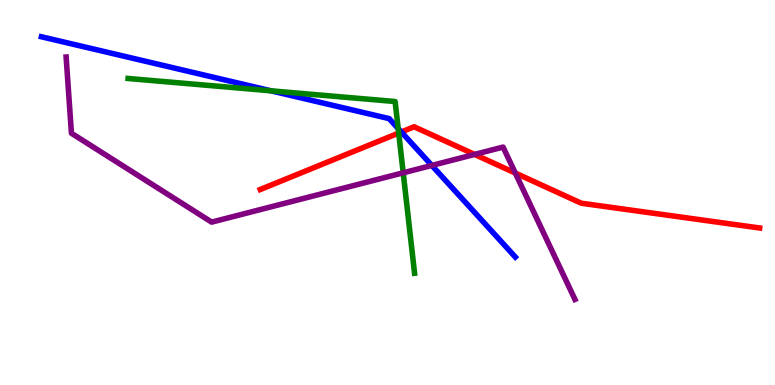[{'lines': ['blue', 'red'], 'intersections': [{'x': 5.18, 'y': 6.57}]}, {'lines': ['green', 'red'], 'intersections': [{'x': 5.14, 'y': 6.54}]}, {'lines': ['purple', 'red'], 'intersections': [{'x': 6.12, 'y': 5.99}, {'x': 6.65, 'y': 5.51}]}, {'lines': ['blue', 'green'], 'intersections': [{'x': 3.5, 'y': 7.64}, {'x': 5.14, 'y': 6.66}]}, {'lines': ['blue', 'purple'], 'intersections': [{'x': 5.57, 'y': 5.7}]}, {'lines': ['green', 'purple'], 'intersections': [{'x': 5.2, 'y': 5.51}]}]